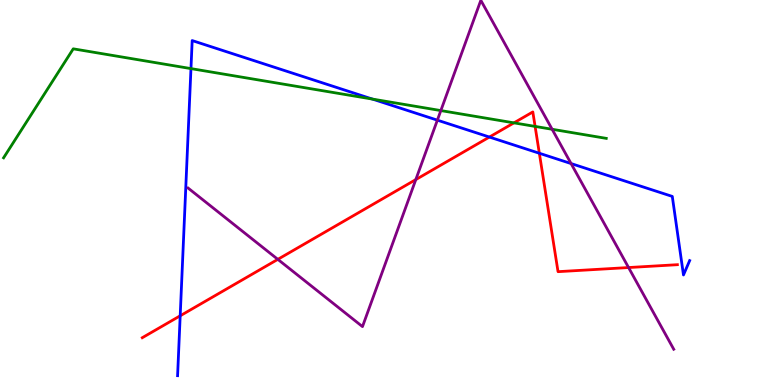[{'lines': ['blue', 'red'], 'intersections': [{'x': 2.33, 'y': 1.8}, {'x': 6.31, 'y': 6.44}, {'x': 6.96, 'y': 6.02}]}, {'lines': ['green', 'red'], 'intersections': [{'x': 6.63, 'y': 6.81}, {'x': 6.9, 'y': 6.72}]}, {'lines': ['purple', 'red'], 'intersections': [{'x': 3.58, 'y': 3.26}, {'x': 5.37, 'y': 5.34}, {'x': 8.11, 'y': 3.05}]}, {'lines': ['blue', 'green'], 'intersections': [{'x': 2.46, 'y': 8.22}, {'x': 4.81, 'y': 7.43}]}, {'lines': ['blue', 'purple'], 'intersections': [{'x': 5.64, 'y': 6.88}, {'x': 7.37, 'y': 5.75}]}, {'lines': ['green', 'purple'], 'intersections': [{'x': 5.69, 'y': 7.13}, {'x': 7.12, 'y': 6.64}]}]